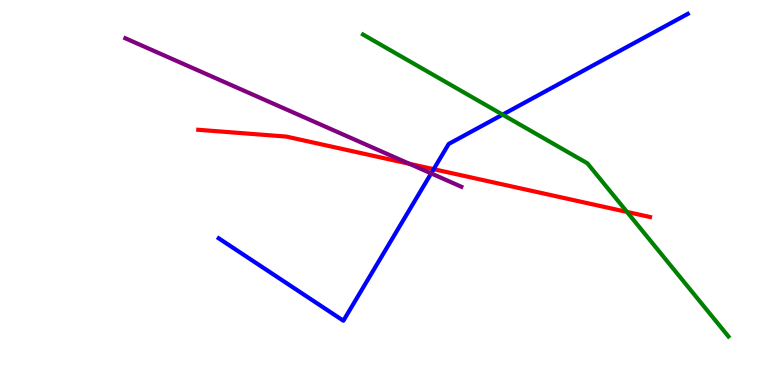[{'lines': ['blue', 'red'], 'intersections': [{'x': 5.6, 'y': 5.61}]}, {'lines': ['green', 'red'], 'intersections': [{'x': 8.09, 'y': 4.5}]}, {'lines': ['purple', 'red'], 'intersections': [{'x': 5.28, 'y': 5.74}]}, {'lines': ['blue', 'green'], 'intersections': [{'x': 6.48, 'y': 7.02}]}, {'lines': ['blue', 'purple'], 'intersections': [{'x': 5.56, 'y': 5.5}]}, {'lines': ['green', 'purple'], 'intersections': []}]